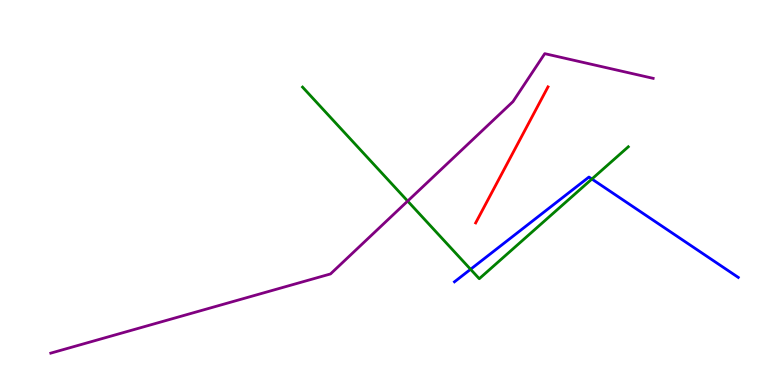[{'lines': ['blue', 'red'], 'intersections': []}, {'lines': ['green', 'red'], 'intersections': []}, {'lines': ['purple', 'red'], 'intersections': []}, {'lines': ['blue', 'green'], 'intersections': [{'x': 6.07, 'y': 3.01}, {'x': 7.64, 'y': 5.35}]}, {'lines': ['blue', 'purple'], 'intersections': []}, {'lines': ['green', 'purple'], 'intersections': [{'x': 5.26, 'y': 4.78}]}]